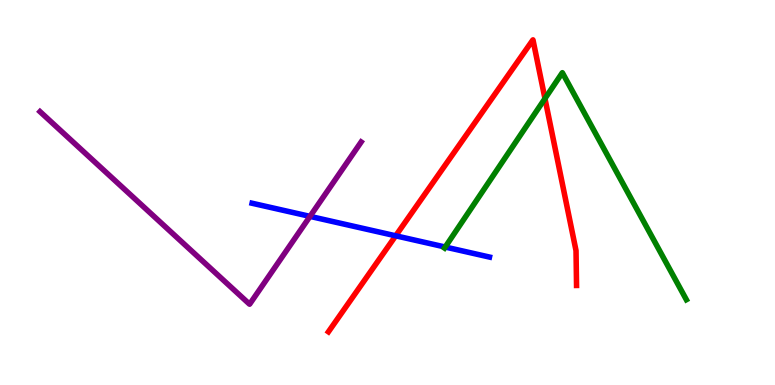[{'lines': ['blue', 'red'], 'intersections': [{'x': 5.11, 'y': 3.88}]}, {'lines': ['green', 'red'], 'intersections': [{'x': 7.03, 'y': 7.44}]}, {'lines': ['purple', 'red'], 'intersections': []}, {'lines': ['blue', 'green'], 'intersections': [{'x': 5.74, 'y': 3.58}]}, {'lines': ['blue', 'purple'], 'intersections': [{'x': 4.0, 'y': 4.38}]}, {'lines': ['green', 'purple'], 'intersections': []}]